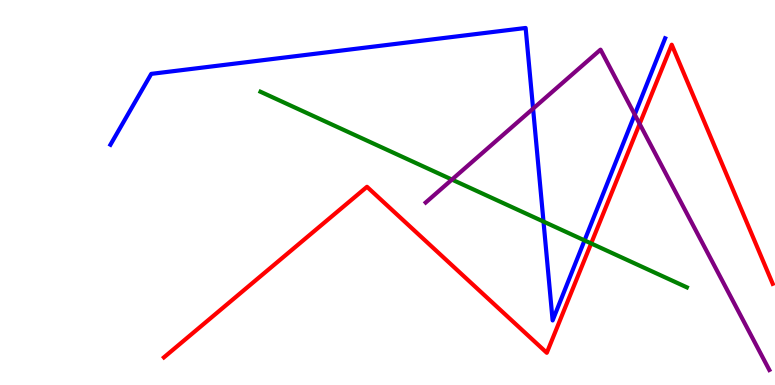[{'lines': ['blue', 'red'], 'intersections': []}, {'lines': ['green', 'red'], 'intersections': [{'x': 7.63, 'y': 3.68}]}, {'lines': ['purple', 'red'], 'intersections': [{'x': 8.25, 'y': 6.78}]}, {'lines': ['blue', 'green'], 'intersections': [{'x': 7.01, 'y': 4.24}, {'x': 7.54, 'y': 3.76}]}, {'lines': ['blue', 'purple'], 'intersections': [{'x': 6.88, 'y': 7.18}, {'x': 8.19, 'y': 7.02}]}, {'lines': ['green', 'purple'], 'intersections': [{'x': 5.83, 'y': 5.34}]}]